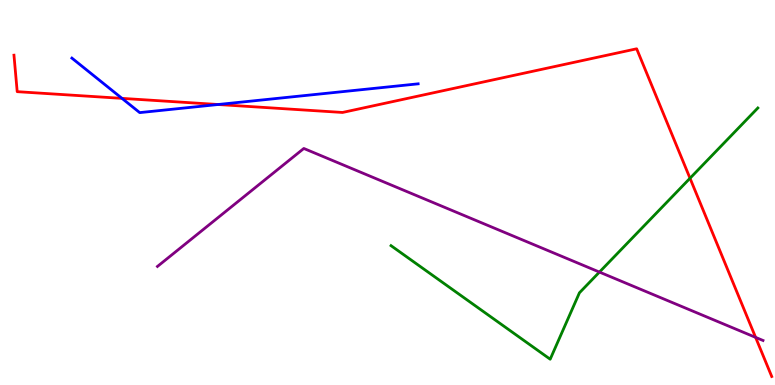[{'lines': ['blue', 'red'], 'intersections': [{'x': 1.57, 'y': 7.45}, {'x': 2.81, 'y': 7.29}]}, {'lines': ['green', 'red'], 'intersections': [{'x': 8.9, 'y': 5.37}]}, {'lines': ['purple', 'red'], 'intersections': [{'x': 9.75, 'y': 1.24}]}, {'lines': ['blue', 'green'], 'intersections': []}, {'lines': ['blue', 'purple'], 'intersections': []}, {'lines': ['green', 'purple'], 'intersections': [{'x': 7.73, 'y': 2.93}]}]